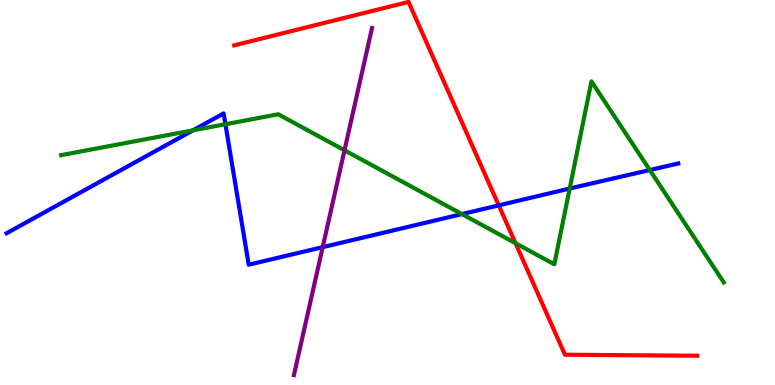[{'lines': ['blue', 'red'], 'intersections': [{'x': 6.44, 'y': 4.67}]}, {'lines': ['green', 'red'], 'intersections': [{'x': 6.65, 'y': 3.68}]}, {'lines': ['purple', 'red'], 'intersections': []}, {'lines': ['blue', 'green'], 'intersections': [{'x': 2.49, 'y': 6.61}, {'x': 2.91, 'y': 6.77}, {'x': 5.96, 'y': 4.44}, {'x': 7.35, 'y': 5.1}, {'x': 8.38, 'y': 5.58}]}, {'lines': ['blue', 'purple'], 'intersections': [{'x': 4.16, 'y': 3.58}]}, {'lines': ['green', 'purple'], 'intersections': [{'x': 4.45, 'y': 6.1}]}]